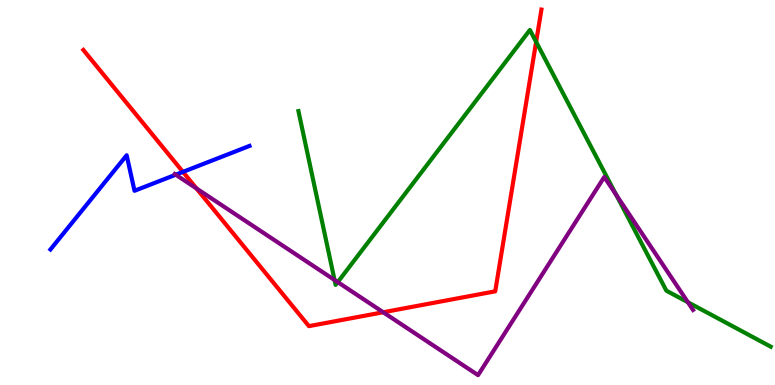[{'lines': ['blue', 'red'], 'intersections': [{'x': 2.36, 'y': 5.54}]}, {'lines': ['green', 'red'], 'intersections': [{'x': 6.92, 'y': 8.91}]}, {'lines': ['purple', 'red'], 'intersections': [{'x': 2.53, 'y': 5.11}, {'x': 4.94, 'y': 1.89}]}, {'lines': ['blue', 'green'], 'intersections': []}, {'lines': ['blue', 'purple'], 'intersections': [{'x': 2.27, 'y': 5.46}]}, {'lines': ['green', 'purple'], 'intersections': [{'x': 4.32, 'y': 2.73}, {'x': 4.36, 'y': 2.67}, {'x': 7.95, 'y': 4.94}, {'x': 8.88, 'y': 2.15}]}]